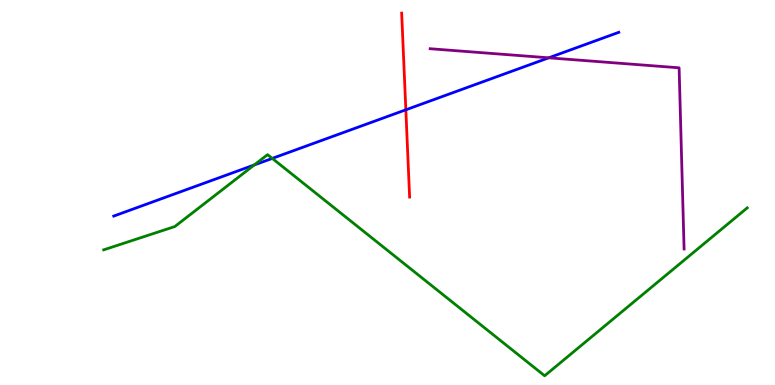[{'lines': ['blue', 'red'], 'intersections': [{'x': 5.24, 'y': 7.15}]}, {'lines': ['green', 'red'], 'intersections': []}, {'lines': ['purple', 'red'], 'intersections': []}, {'lines': ['blue', 'green'], 'intersections': [{'x': 3.28, 'y': 5.72}, {'x': 3.51, 'y': 5.89}]}, {'lines': ['blue', 'purple'], 'intersections': [{'x': 7.08, 'y': 8.5}]}, {'lines': ['green', 'purple'], 'intersections': []}]